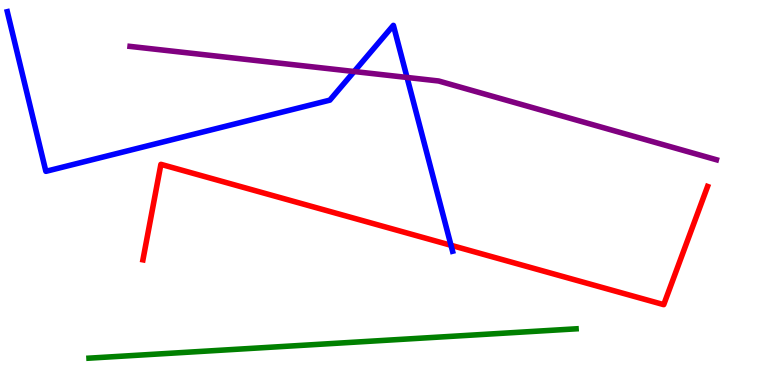[{'lines': ['blue', 'red'], 'intersections': [{'x': 5.82, 'y': 3.63}]}, {'lines': ['green', 'red'], 'intersections': []}, {'lines': ['purple', 'red'], 'intersections': []}, {'lines': ['blue', 'green'], 'intersections': []}, {'lines': ['blue', 'purple'], 'intersections': [{'x': 4.57, 'y': 8.14}, {'x': 5.25, 'y': 7.99}]}, {'lines': ['green', 'purple'], 'intersections': []}]